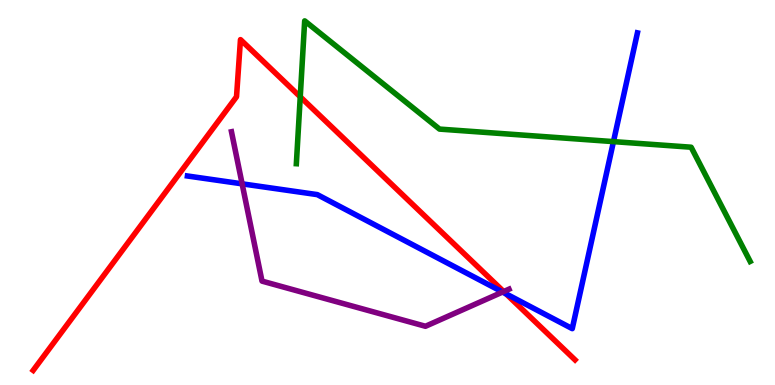[{'lines': ['blue', 'red'], 'intersections': [{'x': 6.53, 'y': 2.37}]}, {'lines': ['green', 'red'], 'intersections': [{'x': 3.87, 'y': 7.49}]}, {'lines': ['purple', 'red'], 'intersections': [{'x': 6.5, 'y': 2.43}]}, {'lines': ['blue', 'green'], 'intersections': [{'x': 7.92, 'y': 6.32}]}, {'lines': ['blue', 'purple'], 'intersections': [{'x': 3.12, 'y': 5.23}, {'x': 6.49, 'y': 2.41}]}, {'lines': ['green', 'purple'], 'intersections': []}]